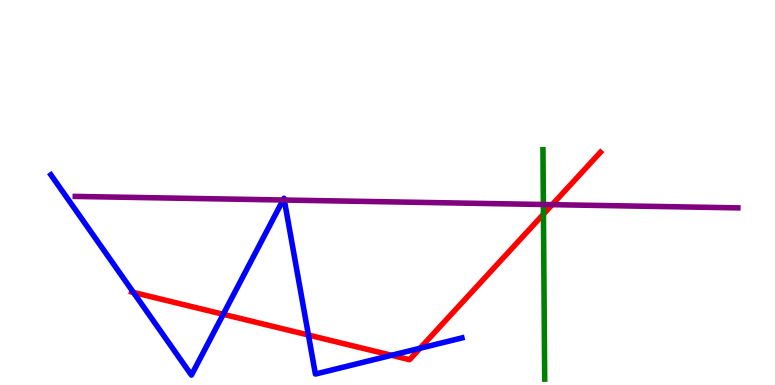[{'lines': ['blue', 'red'], 'intersections': [{'x': 1.72, 'y': 2.4}, {'x': 2.88, 'y': 1.84}, {'x': 3.98, 'y': 1.3}, {'x': 5.05, 'y': 0.772}, {'x': 5.42, 'y': 0.955}]}, {'lines': ['green', 'red'], 'intersections': [{'x': 7.01, 'y': 4.44}]}, {'lines': ['purple', 'red'], 'intersections': [{'x': 7.13, 'y': 4.68}]}, {'lines': ['blue', 'green'], 'intersections': []}, {'lines': ['blue', 'purple'], 'intersections': [{'x': 3.65, 'y': 4.81}, {'x': 3.67, 'y': 4.8}]}, {'lines': ['green', 'purple'], 'intersections': [{'x': 7.01, 'y': 4.69}]}]